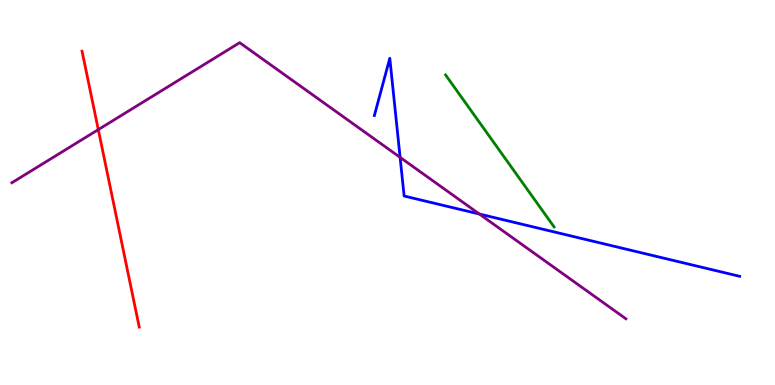[{'lines': ['blue', 'red'], 'intersections': []}, {'lines': ['green', 'red'], 'intersections': []}, {'lines': ['purple', 'red'], 'intersections': [{'x': 1.27, 'y': 6.63}]}, {'lines': ['blue', 'green'], 'intersections': []}, {'lines': ['blue', 'purple'], 'intersections': [{'x': 5.16, 'y': 5.91}, {'x': 6.19, 'y': 4.44}]}, {'lines': ['green', 'purple'], 'intersections': []}]